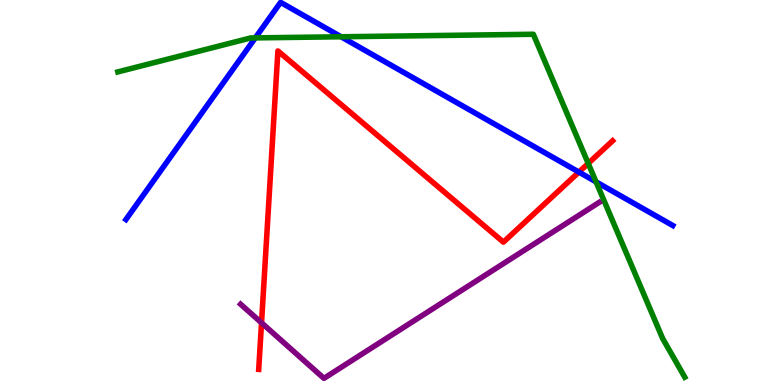[{'lines': ['blue', 'red'], 'intersections': [{'x': 7.47, 'y': 5.53}]}, {'lines': ['green', 'red'], 'intersections': [{'x': 7.59, 'y': 5.75}]}, {'lines': ['purple', 'red'], 'intersections': [{'x': 3.37, 'y': 1.62}]}, {'lines': ['blue', 'green'], 'intersections': [{'x': 3.29, 'y': 9.02}, {'x': 4.4, 'y': 9.04}, {'x': 7.69, 'y': 5.28}]}, {'lines': ['blue', 'purple'], 'intersections': []}, {'lines': ['green', 'purple'], 'intersections': []}]